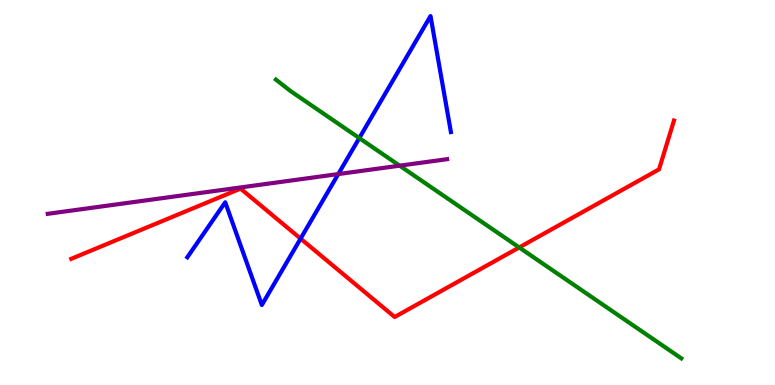[{'lines': ['blue', 'red'], 'intersections': [{'x': 3.88, 'y': 3.8}]}, {'lines': ['green', 'red'], 'intersections': [{'x': 6.7, 'y': 3.57}]}, {'lines': ['purple', 'red'], 'intersections': []}, {'lines': ['blue', 'green'], 'intersections': [{'x': 4.64, 'y': 6.41}]}, {'lines': ['blue', 'purple'], 'intersections': [{'x': 4.36, 'y': 5.48}]}, {'lines': ['green', 'purple'], 'intersections': [{'x': 5.16, 'y': 5.7}]}]